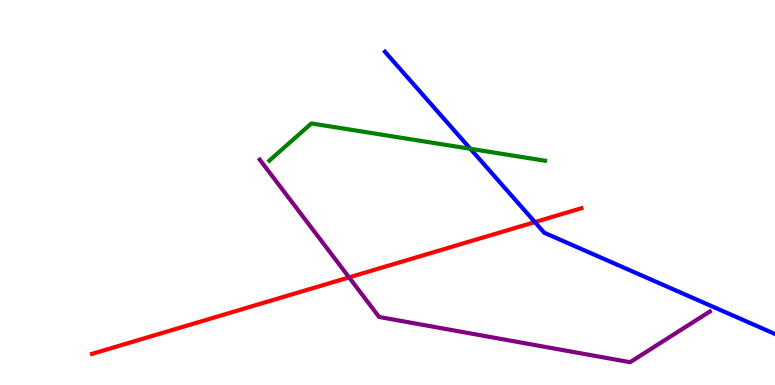[{'lines': ['blue', 'red'], 'intersections': [{'x': 6.9, 'y': 4.23}]}, {'lines': ['green', 'red'], 'intersections': []}, {'lines': ['purple', 'red'], 'intersections': [{'x': 4.5, 'y': 2.8}]}, {'lines': ['blue', 'green'], 'intersections': [{'x': 6.07, 'y': 6.13}]}, {'lines': ['blue', 'purple'], 'intersections': []}, {'lines': ['green', 'purple'], 'intersections': []}]